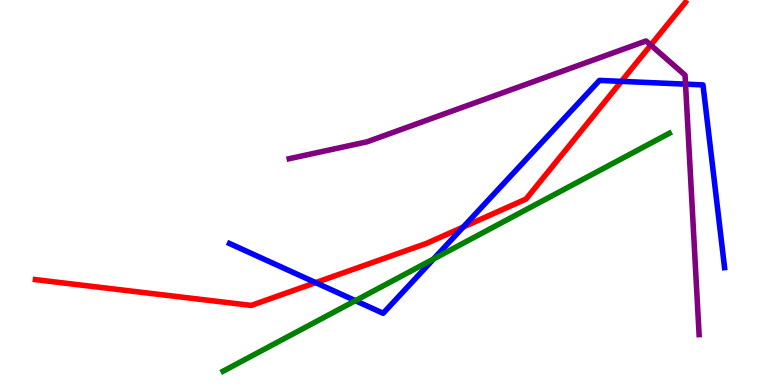[{'lines': ['blue', 'red'], 'intersections': [{'x': 4.07, 'y': 2.66}, {'x': 5.98, 'y': 4.1}, {'x': 8.02, 'y': 7.89}]}, {'lines': ['green', 'red'], 'intersections': []}, {'lines': ['purple', 'red'], 'intersections': [{'x': 8.4, 'y': 8.83}]}, {'lines': ['blue', 'green'], 'intersections': [{'x': 4.59, 'y': 2.19}, {'x': 5.59, 'y': 3.27}]}, {'lines': ['blue', 'purple'], 'intersections': [{'x': 8.85, 'y': 7.81}]}, {'lines': ['green', 'purple'], 'intersections': []}]